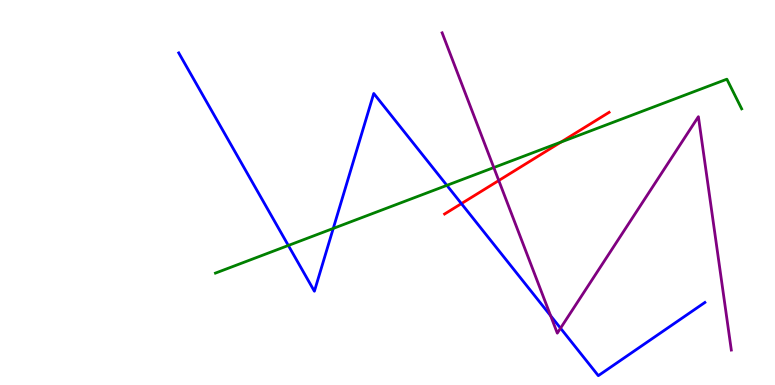[{'lines': ['blue', 'red'], 'intersections': [{'x': 5.95, 'y': 4.71}]}, {'lines': ['green', 'red'], 'intersections': [{'x': 7.24, 'y': 6.31}]}, {'lines': ['purple', 'red'], 'intersections': [{'x': 6.44, 'y': 5.31}]}, {'lines': ['blue', 'green'], 'intersections': [{'x': 3.72, 'y': 3.62}, {'x': 4.3, 'y': 4.07}, {'x': 5.77, 'y': 5.19}]}, {'lines': ['blue', 'purple'], 'intersections': [{'x': 7.1, 'y': 1.8}, {'x': 7.23, 'y': 1.48}]}, {'lines': ['green', 'purple'], 'intersections': [{'x': 6.37, 'y': 5.65}]}]